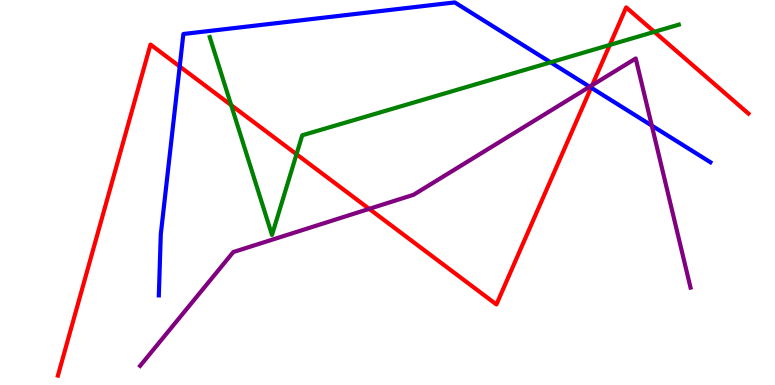[{'lines': ['blue', 'red'], 'intersections': [{'x': 2.32, 'y': 8.27}, {'x': 7.63, 'y': 7.72}]}, {'lines': ['green', 'red'], 'intersections': [{'x': 2.98, 'y': 7.27}, {'x': 3.83, 'y': 5.99}, {'x': 7.87, 'y': 8.83}, {'x': 8.44, 'y': 9.17}]}, {'lines': ['purple', 'red'], 'intersections': [{'x': 4.76, 'y': 4.57}, {'x': 7.64, 'y': 7.79}]}, {'lines': ['blue', 'green'], 'intersections': [{'x': 7.1, 'y': 8.38}]}, {'lines': ['blue', 'purple'], 'intersections': [{'x': 7.61, 'y': 7.75}, {'x': 8.41, 'y': 6.74}]}, {'lines': ['green', 'purple'], 'intersections': []}]